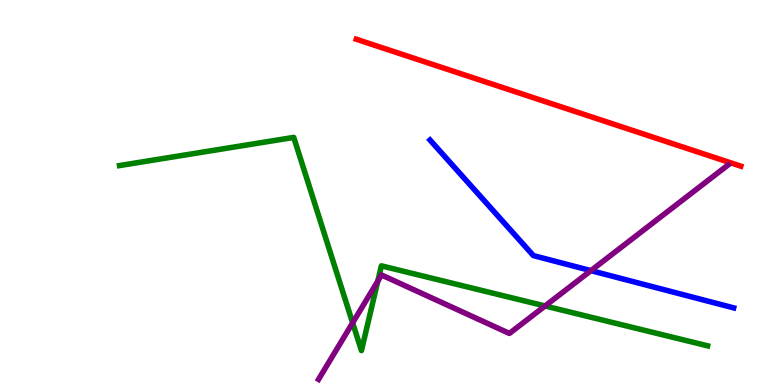[{'lines': ['blue', 'red'], 'intersections': []}, {'lines': ['green', 'red'], 'intersections': []}, {'lines': ['purple', 'red'], 'intersections': []}, {'lines': ['blue', 'green'], 'intersections': []}, {'lines': ['blue', 'purple'], 'intersections': [{'x': 7.62, 'y': 2.97}]}, {'lines': ['green', 'purple'], 'intersections': [{'x': 4.55, 'y': 1.61}, {'x': 4.87, 'y': 2.7}, {'x': 7.03, 'y': 2.05}]}]